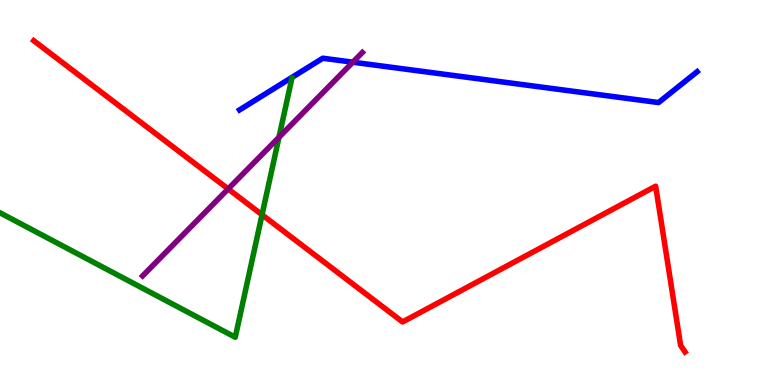[{'lines': ['blue', 'red'], 'intersections': []}, {'lines': ['green', 'red'], 'intersections': [{'x': 3.38, 'y': 4.42}]}, {'lines': ['purple', 'red'], 'intersections': [{'x': 2.94, 'y': 5.09}]}, {'lines': ['blue', 'green'], 'intersections': []}, {'lines': ['blue', 'purple'], 'intersections': [{'x': 4.55, 'y': 8.38}]}, {'lines': ['green', 'purple'], 'intersections': [{'x': 3.6, 'y': 6.43}]}]